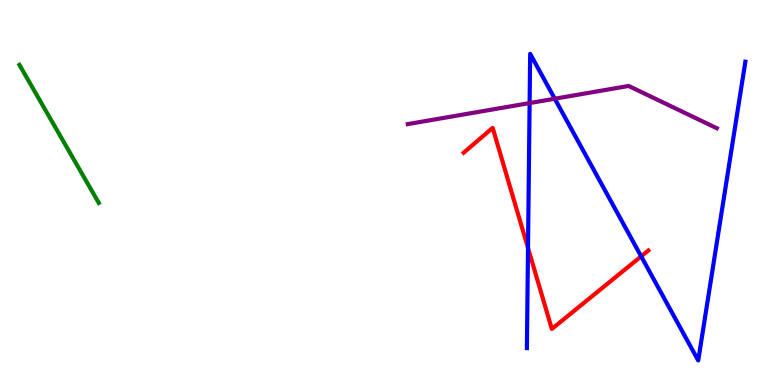[{'lines': ['blue', 'red'], 'intersections': [{'x': 6.81, 'y': 3.56}, {'x': 8.27, 'y': 3.34}]}, {'lines': ['green', 'red'], 'intersections': []}, {'lines': ['purple', 'red'], 'intersections': []}, {'lines': ['blue', 'green'], 'intersections': []}, {'lines': ['blue', 'purple'], 'intersections': [{'x': 6.83, 'y': 7.32}, {'x': 7.16, 'y': 7.44}]}, {'lines': ['green', 'purple'], 'intersections': []}]